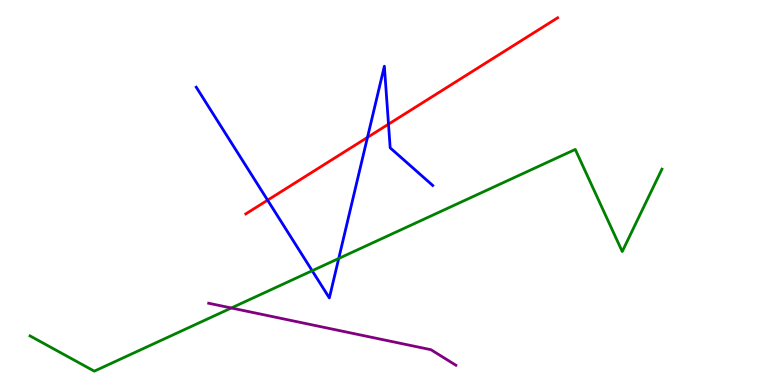[{'lines': ['blue', 'red'], 'intersections': [{'x': 3.45, 'y': 4.8}, {'x': 4.74, 'y': 6.43}, {'x': 5.01, 'y': 6.77}]}, {'lines': ['green', 'red'], 'intersections': []}, {'lines': ['purple', 'red'], 'intersections': []}, {'lines': ['blue', 'green'], 'intersections': [{'x': 4.03, 'y': 2.97}, {'x': 4.37, 'y': 3.29}]}, {'lines': ['blue', 'purple'], 'intersections': []}, {'lines': ['green', 'purple'], 'intersections': [{'x': 2.99, 'y': 2.0}]}]